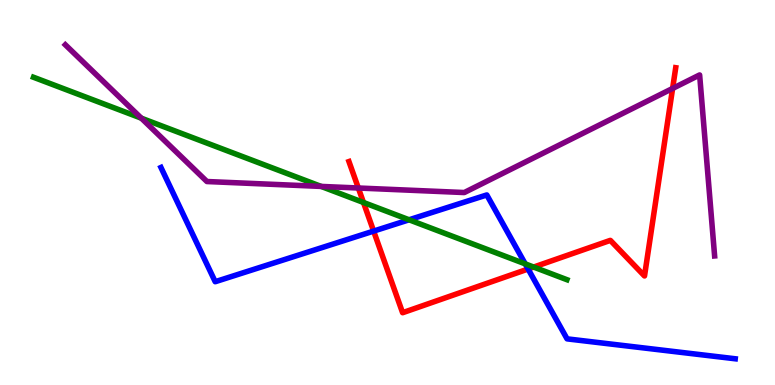[{'lines': ['blue', 'red'], 'intersections': [{'x': 4.82, 'y': 4.0}, {'x': 6.81, 'y': 3.01}]}, {'lines': ['green', 'red'], 'intersections': [{'x': 4.69, 'y': 4.74}, {'x': 6.89, 'y': 3.06}]}, {'lines': ['purple', 'red'], 'intersections': [{'x': 4.62, 'y': 5.12}, {'x': 8.68, 'y': 7.7}]}, {'lines': ['blue', 'green'], 'intersections': [{'x': 5.28, 'y': 4.29}, {'x': 6.78, 'y': 3.15}]}, {'lines': ['blue', 'purple'], 'intersections': []}, {'lines': ['green', 'purple'], 'intersections': [{'x': 1.82, 'y': 6.93}, {'x': 4.14, 'y': 5.16}]}]